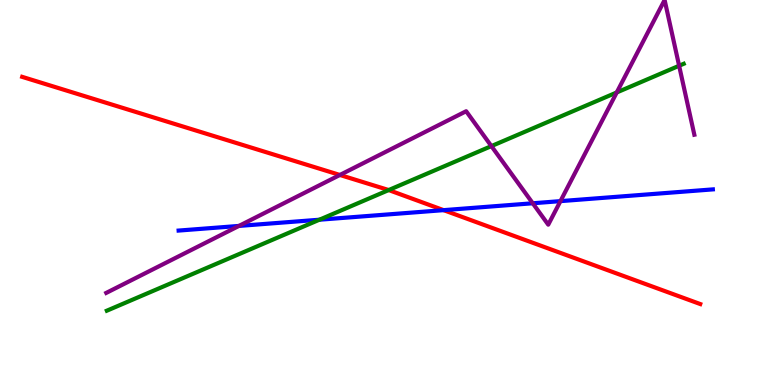[{'lines': ['blue', 'red'], 'intersections': [{'x': 5.72, 'y': 4.54}]}, {'lines': ['green', 'red'], 'intersections': [{'x': 5.02, 'y': 5.06}]}, {'lines': ['purple', 'red'], 'intersections': [{'x': 4.39, 'y': 5.46}]}, {'lines': ['blue', 'green'], 'intersections': [{'x': 4.12, 'y': 4.29}]}, {'lines': ['blue', 'purple'], 'intersections': [{'x': 3.08, 'y': 4.13}, {'x': 6.87, 'y': 4.72}, {'x': 7.23, 'y': 4.78}]}, {'lines': ['green', 'purple'], 'intersections': [{'x': 6.34, 'y': 6.21}, {'x': 7.96, 'y': 7.6}, {'x': 8.76, 'y': 8.29}]}]